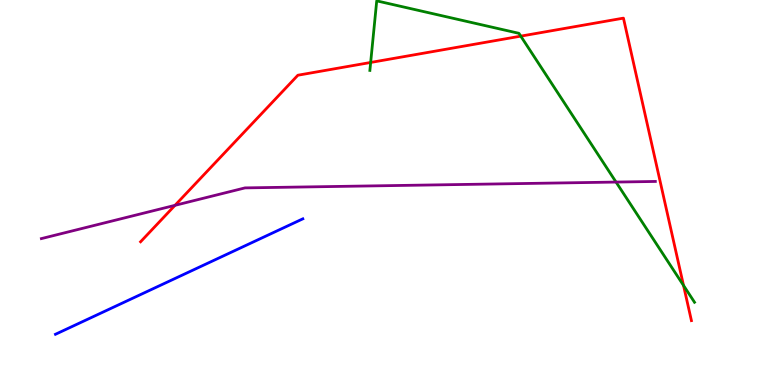[{'lines': ['blue', 'red'], 'intersections': []}, {'lines': ['green', 'red'], 'intersections': [{'x': 4.78, 'y': 8.38}, {'x': 6.72, 'y': 9.06}, {'x': 8.82, 'y': 2.59}]}, {'lines': ['purple', 'red'], 'intersections': [{'x': 2.26, 'y': 4.67}]}, {'lines': ['blue', 'green'], 'intersections': []}, {'lines': ['blue', 'purple'], 'intersections': []}, {'lines': ['green', 'purple'], 'intersections': [{'x': 7.95, 'y': 5.27}]}]